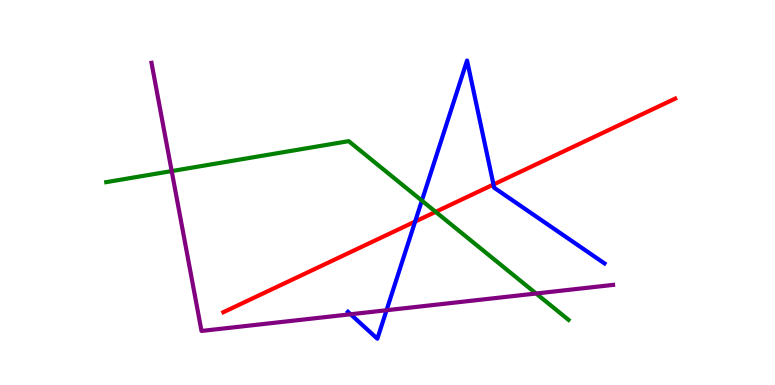[{'lines': ['blue', 'red'], 'intersections': [{'x': 5.36, 'y': 4.25}, {'x': 6.37, 'y': 5.21}]}, {'lines': ['green', 'red'], 'intersections': [{'x': 5.62, 'y': 4.5}]}, {'lines': ['purple', 'red'], 'intersections': []}, {'lines': ['blue', 'green'], 'intersections': [{'x': 5.44, 'y': 4.79}]}, {'lines': ['blue', 'purple'], 'intersections': [{'x': 4.52, 'y': 1.84}, {'x': 4.99, 'y': 1.94}]}, {'lines': ['green', 'purple'], 'intersections': [{'x': 2.22, 'y': 5.56}, {'x': 6.92, 'y': 2.38}]}]